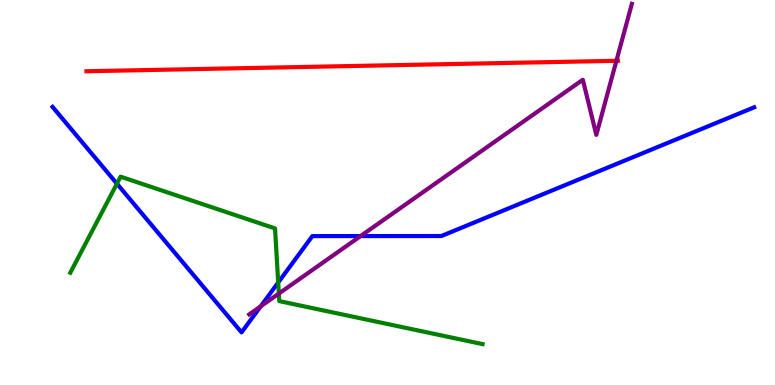[{'lines': ['blue', 'red'], 'intersections': []}, {'lines': ['green', 'red'], 'intersections': []}, {'lines': ['purple', 'red'], 'intersections': [{'x': 7.95, 'y': 8.42}]}, {'lines': ['blue', 'green'], 'intersections': [{'x': 1.51, 'y': 5.23}, {'x': 3.59, 'y': 2.66}]}, {'lines': ['blue', 'purple'], 'intersections': [{'x': 3.36, 'y': 2.04}, {'x': 4.65, 'y': 3.87}]}, {'lines': ['green', 'purple'], 'intersections': [{'x': 3.6, 'y': 2.37}]}]